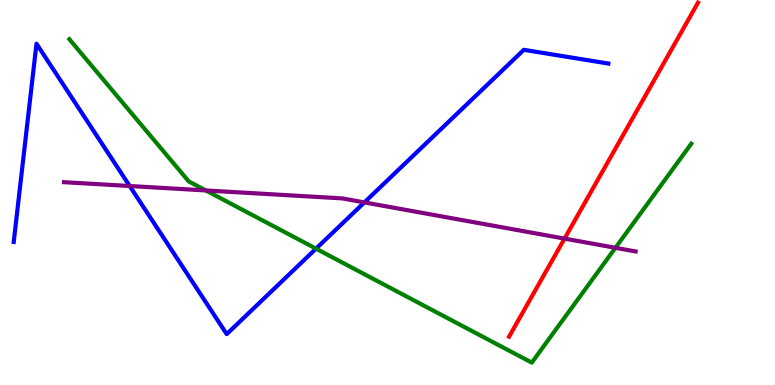[{'lines': ['blue', 'red'], 'intersections': []}, {'lines': ['green', 'red'], 'intersections': []}, {'lines': ['purple', 'red'], 'intersections': [{'x': 7.28, 'y': 3.8}]}, {'lines': ['blue', 'green'], 'intersections': [{'x': 4.08, 'y': 3.54}]}, {'lines': ['blue', 'purple'], 'intersections': [{'x': 1.67, 'y': 5.17}, {'x': 4.7, 'y': 4.74}]}, {'lines': ['green', 'purple'], 'intersections': [{'x': 2.66, 'y': 5.05}, {'x': 7.94, 'y': 3.56}]}]